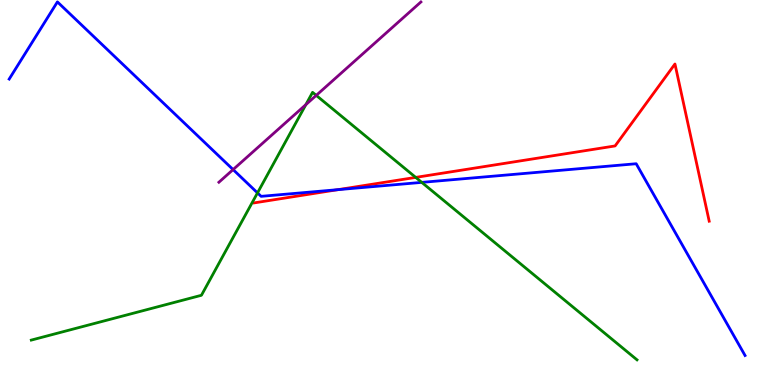[{'lines': ['blue', 'red'], 'intersections': [{'x': 4.36, 'y': 5.07}]}, {'lines': ['green', 'red'], 'intersections': [{'x': 5.36, 'y': 5.39}]}, {'lines': ['purple', 'red'], 'intersections': []}, {'lines': ['blue', 'green'], 'intersections': [{'x': 3.32, 'y': 4.99}, {'x': 5.44, 'y': 5.26}]}, {'lines': ['blue', 'purple'], 'intersections': [{'x': 3.01, 'y': 5.6}]}, {'lines': ['green', 'purple'], 'intersections': [{'x': 3.95, 'y': 7.28}, {'x': 4.08, 'y': 7.52}]}]